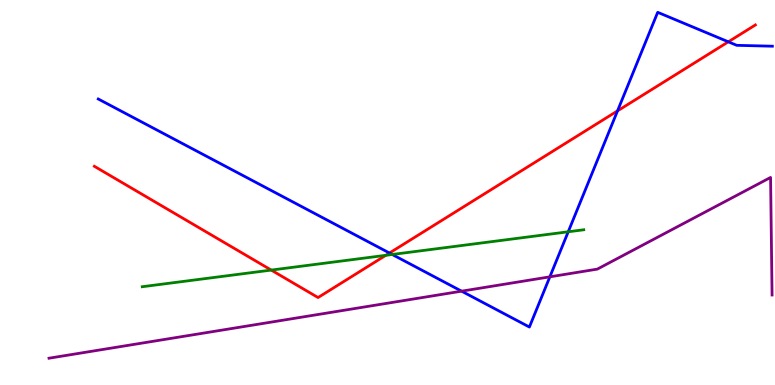[{'lines': ['blue', 'red'], 'intersections': [{'x': 5.03, 'y': 3.43}, {'x': 7.97, 'y': 7.12}, {'x': 9.4, 'y': 8.91}]}, {'lines': ['green', 'red'], 'intersections': [{'x': 3.5, 'y': 2.98}, {'x': 4.98, 'y': 3.37}]}, {'lines': ['purple', 'red'], 'intersections': []}, {'lines': ['blue', 'green'], 'intersections': [{'x': 5.06, 'y': 3.39}, {'x': 7.33, 'y': 3.98}]}, {'lines': ['blue', 'purple'], 'intersections': [{'x': 5.96, 'y': 2.44}, {'x': 7.09, 'y': 2.81}]}, {'lines': ['green', 'purple'], 'intersections': []}]